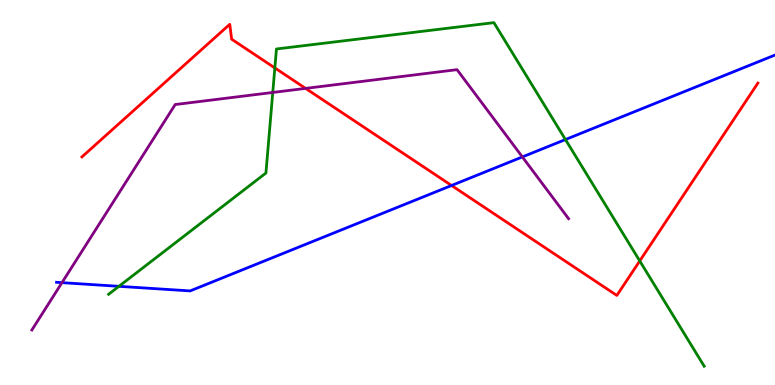[{'lines': ['blue', 'red'], 'intersections': [{'x': 5.83, 'y': 5.18}]}, {'lines': ['green', 'red'], 'intersections': [{'x': 3.55, 'y': 8.24}, {'x': 8.25, 'y': 3.22}]}, {'lines': ['purple', 'red'], 'intersections': [{'x': 3.94, 'y': 7.7}]}, {'lines': ['blue', 'green'], 'intersections': [{'x': 1.53, 'y': 2.56}, {'x': 7.3, 'y': 6.38}]}, {'lines': ['blue', 'purple'], 'intersections': [{'x': 0.8, 'y': 2.66}, {'x': 6.74, 'y': 5.92}]}, {'lines': ['green', 'purple'], 'intersections': [{'x': 3.52, 'y': 7.6}]}]